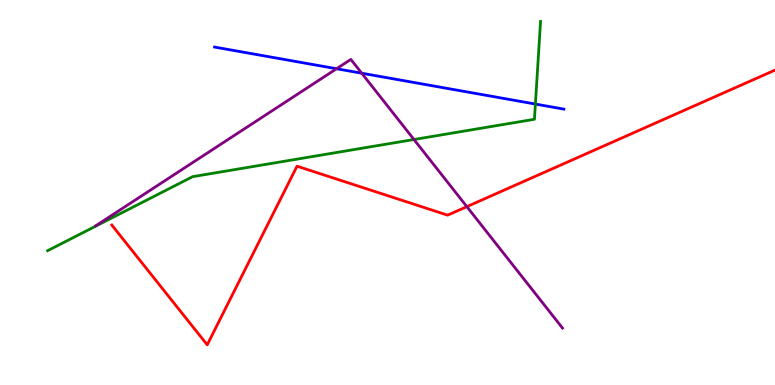[{'lines': ['blue', 'red'], 'intersections': []}, {'lines': ['green', 'red'], 'intersections': []}, {'lines': ['purple', 'red'], 'intersections': [{'x': 6.02, 'y': 4.63}]}, {'lines': ['blue', 'green'], 'intersections': [{'x': 6.91, 'y': 7.3}]}, {'lines': ['blue', 'purple'], 'intersections': [{'x': 4.34, 'y': 8.21}, {'x': 4.67, 'y': 8.1}]}, {'lines': ['green', 'purple'], 'intersections': [{'x': 5.34, 'y': 6.38}]}]